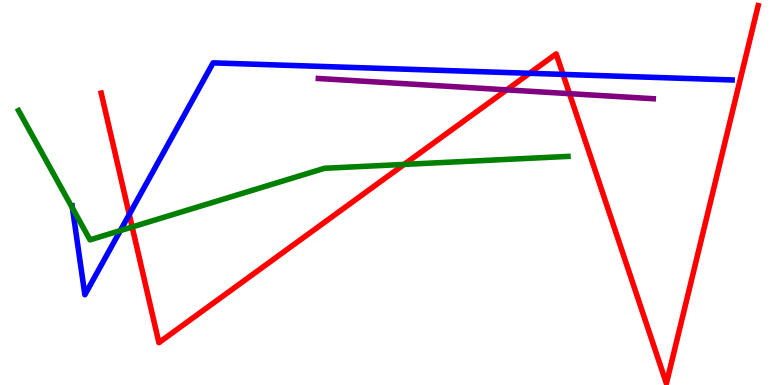[{'lines': ['blue', 'red'], 'intersections': [{'x': 1.67, 'y': 4.43}, {'x': 6.83, 'y': 8.1}, {'x': 7.27, 'y': 8.07}]}, {'lines': ['green', 'red'], 'intersections': [{'x': 1.71, 'y': 4.1}, {'x': 5.21, 'y': 5.73}]}, {'lines': ['purple', 'red'], 'intersections': [{'x': 6.54, 'y': 7.67}, {'x': 7.35, 'y': 7.57}]}, {'lines': ['blue', 'green'], 'intersections': [{'x': 0.935, 'y': 4.6}, {'x': 1.55, 'y': 4.01}]}, {'lines': ['blue', 'purple'], 'intersections': []}, {'lines': ['green', 'purple'], 'intersections': []}]